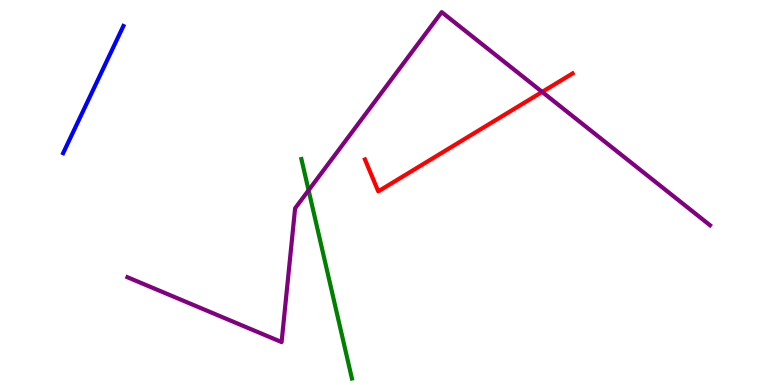[{'lines': ['blue', 'red'], 'intersections': []}, {'lines': ['green', 'red'], 'intersections': []}, {'lines': ['purple', 'red'], 'intersections': [{'x': 7.0, 'y': 7.61}]}, {'lines': ['blue', 'green'], 'intersections': []}, {'lines': ['blue', 'purple'], 'intersections': []}, {'lines': ['green', 'purple'], 'intersections': [{'x': 3.98, 'y': 5.06}]}]